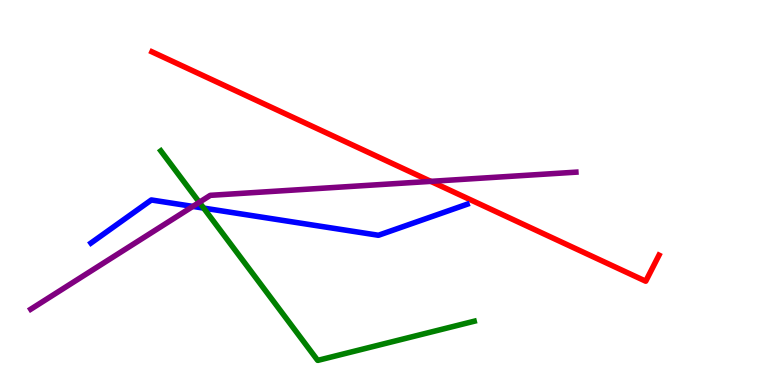[{'lines': ['blue', 'red'], 'intersections': []}, {'lines': ['green', 'red'], 'intersections': []}, {'lines': ['purple', 'red'], 'intersections': [{'x': 5.56, 'y': 5.29}]}, {'lines': ['blue', 'green'], 'intersections': [{'x': 2.63, 'y': 4.59}]}, {'lines': ['blue', 'purple'], 'intersections': [{'x': 2.49, 'y': 4.64}]}, {'lines': ['green', 'purple'], 'intersections': [{'x': 2.57, 'y': 4.75}]}]